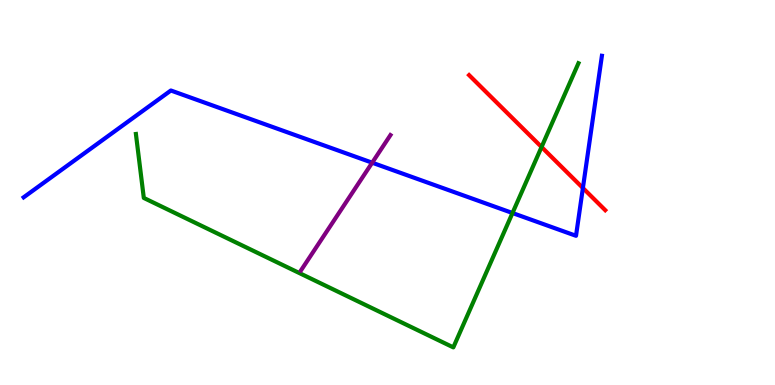[{'lines': ['blue', 'red'], 'intersections': [{'x': 7.52, 'y': 5.12}]}, {'lines': ['green', 'red'], 'intersections': [{'x': 6.99, 'y': 6.18}]}, {'lines': ['purple', 'red'], 'intersections': []}, {'lines': ['blue', 'green'], 'intersections': [{'x': 6.61, 'y': 4.47}]}, {'lines': ['blue', 'purple'], 'intersections': [{'x': 4.8, 'y': 5.77}]}, {'lines': ['green', 'purple'], 'intersections': []}]